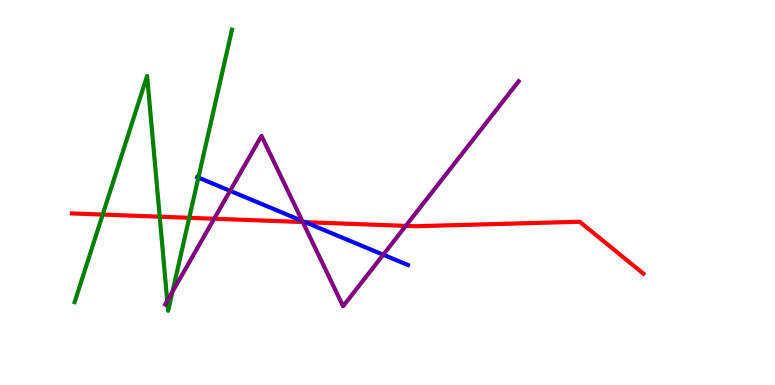[{'lines': ['blue', 'red'], 'intersections': [{'x': 3.94, 'y': 4.23}]}, {'lines': ['green', 'red'], 'intersections': [{'x': 1.33, 'y': 4.43}, {'x': 2.06, 'y': 4.37}, {'x': 2.44, 'y': 4.34}]}, {'lines': ['purple', 'red'], 'intersections': [{'x': 2.76, 'y': 4.32}, {'x': 3.91, 'y': 4.23}, {'x': 5.24, 'y': 4.13}]}, {'lines': ['blue', 'green'], 'intersections': [{'x': 2.56, 'y': 5.39}]}, {'lines': ['blue', 'purple'], 'intersections': [{'x': 2.97, 'y': 5.04}, {'x': 3.9, 'y': 4.26}, {'x': 4.95, 'y': 3.38}]}, {'lines': ['green', 'purple'], 'intersections': [{'x': 2.16, 'y': 2.19}, {'x': 2.23, 'y': 2.43}]}]